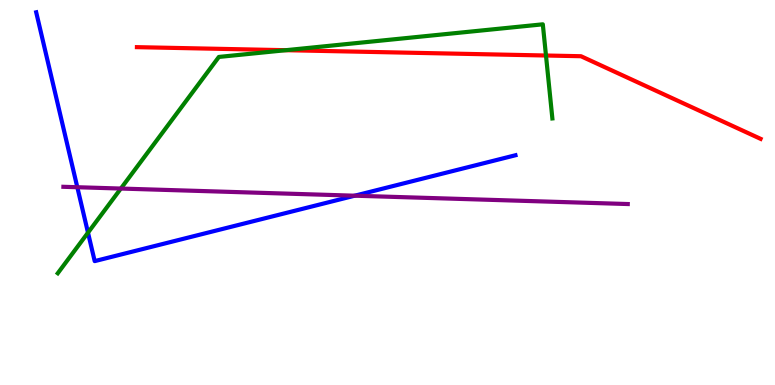[{'lines': ['blue', 'red'], 'intersections': []}, {'lines': ['green', 'red'], 'intersections': [{'x': 3.69, 'y': 8.7}, {'x': 7.04, 'y': 8.56}]}, {'lines': ['purple', 'red'], 'intersections': []}, {'lines': ['blue', 'green'], 'intersections': [{'x': 1.14, 'y': 3.96}]}, {'lines': ['blue', 'purple'], 'intersections': [{'x': 0.998, 'y': 5.14}, {'x': 4.58, 'y': 4.92}]}, {'lines': ['green', 'purple'], 'intersections': [{'x': 1.56, 'y': 5.1}]}]